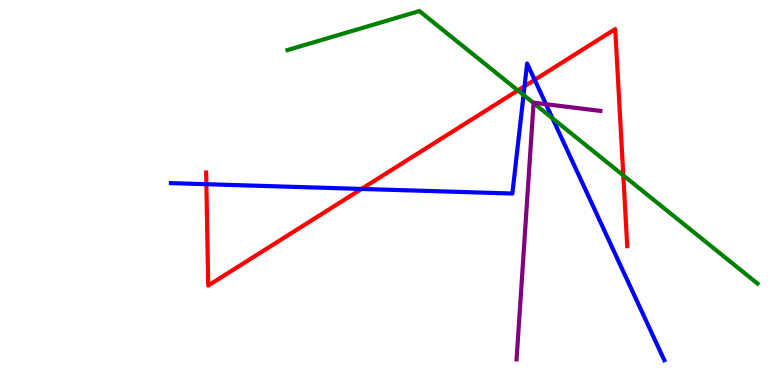[{'lines': ['blue', 'red'], 'intersections': [{'x': 2.66, 'y': 5.22}, {'x': 4.67, 'y': 5.09}, {'x': 6.77, 'y': 7.76}, {'x': 6.9, 'y': 7.93}]}, {'lines': ['green', 'red'], 'intersections': [{'x': 6.68, 'y': 7.65}, {'x': 8.04, 'y': 5.44}]}, {'lines': ['purple', 'red'], 'intersections': []}, {'lines': ['blue', 'green'], 'intersections': [{'x': 6.76, 'y': 7.53}, {'x': 7.13, 'y': 6.93}]}, {'lines': ['blue', 'purple'], 'intersections': [{'x': 7.04, 'y': 7.29}]}, {'lines': ['green', 'purple'], 'intersections': [{'x': 6.88, 'y': 7.32}]}]